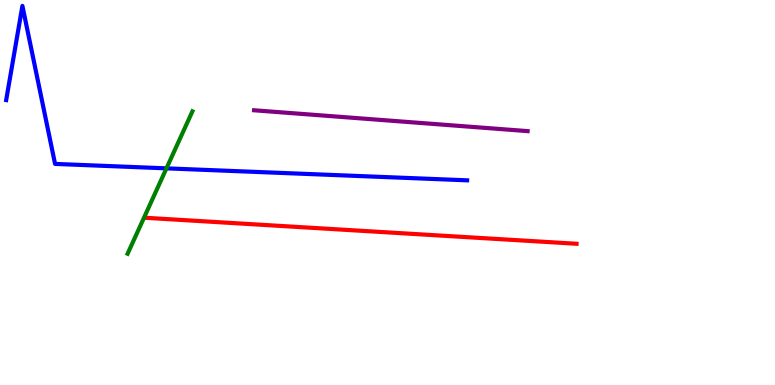[{'lines': ['blue', 'red'], 'intersections': []}, {'lines': ['green', 'red'], 'intersections': []}, {'lines': ['purple', 'red'], 'intersections': []}, {'lines': ['blue', 'green'], 'intersections': [{'x': 2.15, 'y': 5.63}]}, {'lines': ['blue', 'purple'], 'intersections': []}, {'lines': ['green', 'purple'], 'intersections': []}]